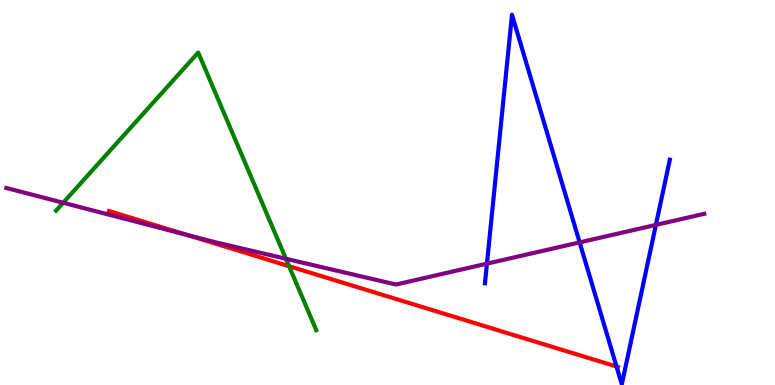[{'lines': ['blue', 'red'], 'intersections': [{'x': 7.96, 'y': 0.479}]}, {'lines': ['green', 'red'], 'intersections': [{'x': 3.73, 'y': 3.09}]}, {'lines': ['purple', 'red'], 'intersections': [{'x': 2.42, 'y': 3.89}]}, {'lines': ['blue', 'green'], 'intersections': []}, {'lines': ['blue', 'purple'], 'intersections': [{'x': 6.28, 'y': 3.15}, {'x': 7.48, 'y': 3.7}, {'x': 8.46, 'y': 4.16}]}, {'lines': ['green', 'purple'], 'intersections': [{'x': 0.815, 'y': 4.73}, {'x': 3.69, 'y': 3.28}]}]